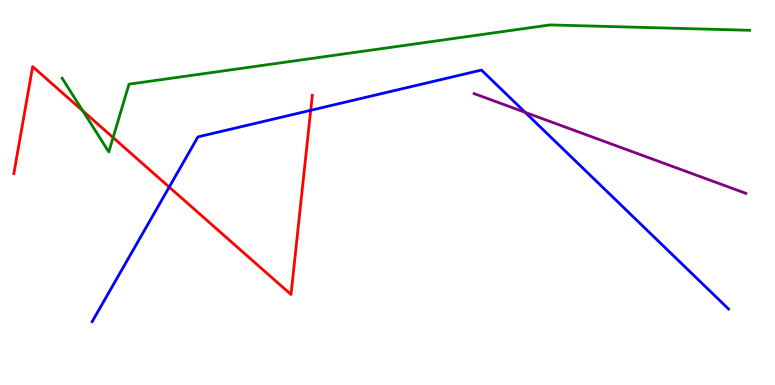[{'lines': ['blue', 'red'], 'intersections': [{'x': 2.18, 'y': 5.14}, {'x': 4.01, 'y': 7.13}]}, {'lines': ['green', 'red'], 'intersections': [{'x': 1.07, 'y': 7.12}, {'x': 1.46, 'y': 6.43}]}, {'lines': ['purple', 'red'], 'intersections': []}, {'lines': ['blue', 'green'], 'intersections': []}, {'lines': ['blue', 'purple'], 'intersections': [{'x': 6.78, 'y': 7.08}]}, {'lines': ['green', 'purple'], 'intersections': []}]